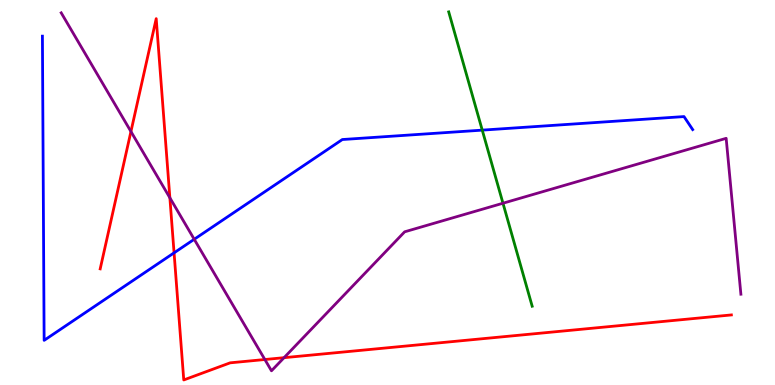[{'lines': ['blue', 'red'], 'intersections': [{'x': 2.25, 'y': 3.43}]}, {'lines': ['green', 'red'], 'intersections': []}, {'lines': ['purple', 'red'], 'intersections': [{'x': 1.69, 'y': 6.58}, {'x': 2.19, 'y': 4.86}, {'x': 3.42, 'y': 0.662}, {'x': 3.67, 'y': 0.71}]}, {'lines': ['blue', 'green'], 'intersections': [{'x': 6.22, 'y': 6.62}]}, {'lines': ['blue', 'purple'], 'intersections': [{'x': 2.51, 'y': 3.79}]}, {'lines': ['green', 'purple'], 'intersections': [{'x': 6.49, 'y': 4.72}]}]